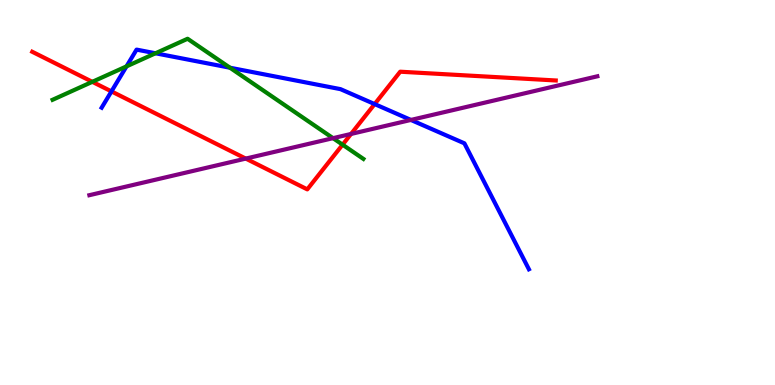[{'lines': ['blue', 'red'], 'intersections': [{'x': 1.44, 'y': 7.63}, {'x': 4.83, 'y': 7.3}]}, {'lines': ['green', 'red'], 'intersections': [{'x': 1.19, 'y': 7.87}, {'x': 4.42, 'y': 6.24}]}, {'lines': ['purple', 'red'], 'intersections': [{'x': 3.17, 'y': 5.88}, {'x': 4.53, 'y': 6.52}]}, {'lines': ['blue', 'green'], 'intersections': [{'x': 1.63, 'y': 8.28}, {'x': 2.01, 'y': 8.62}, {'x': 2.97, 'y': 8.24}]}, {'lines': ['blue', 'purple'], 'intersections': [{'x': 5.3, 'y': 6.88}]}, {'lines': ['green', 'purple'], 'intersections': [{'x': 4.3, 'y': 6.41}]}]